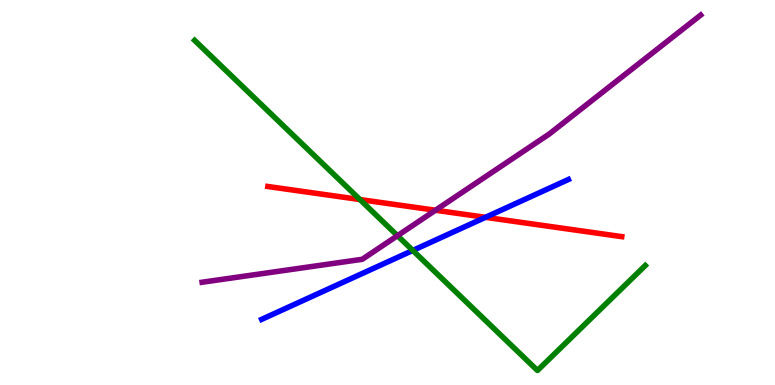[{'lines': ['blue', 'red'], 'intersections': [{'x': 6.26, 'y': 4.36}]}, {'lines': ['green', 'red'], 'intersections': [{'x': 4.64, 'y': 4.82}]}, {'lines': ['purple', 'red'], 'intersections': [{'x': 5.62, 'y': 4.54}]}, {'lines': ['blue', 'green'], 'intersections': [{'x': 5.33, 'y': 3.49}]}, {'lines': ['blue', 'purple'], 'intersections': []}, {'lines': ['green', 'purple'], 'intersections': [{'x': 5.13, 'y': 3.88}]}]